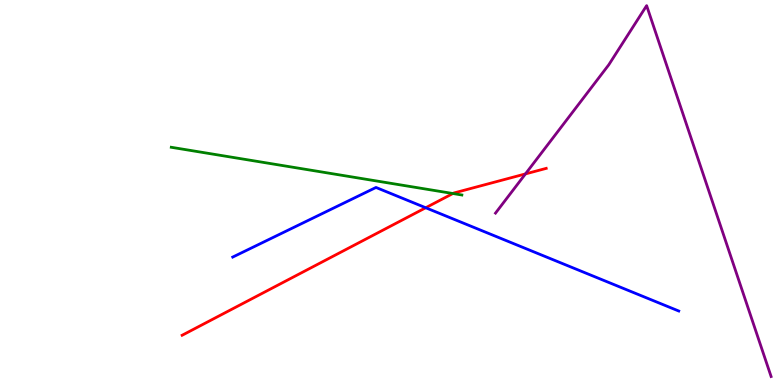[{'lines': ['blue', 'red'], 'intersections': [{'x': 5.49, 'y': 4.6}]}, {'lines': ['green', 'red'], 'intersections': [{'x': 5.84, 'y': 4.97}]}, {'lines': ['purple', 'red'], 'intersections': [{'x': 6.78, 'y': 5.48}]}, {'lines': ['blue', 'green'], 'intersections': []}, {'lines': ['blue', 'purple'], 'intersections': []}, {'lines': ['green', 'purple'], 'intersections': []}]